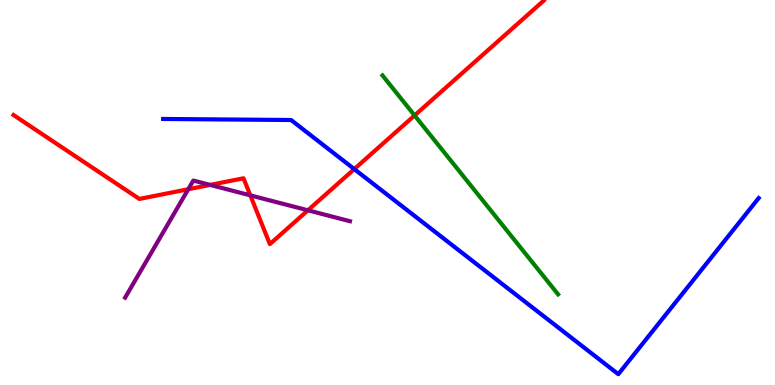[{'lines': ['blue', 'red'], 'intersections': [{'x': 4.57, 'y': 5.61}]}, {'lines': ['green', 'red'], 'intersections': [{'x': 5.35, 'y': 7.0}]}, {'lines': ['purple', 'red'], 'intersections': [{'x': 2.43, 'y': 5.08}, {'x': 2.71, 'y': 5.2}, {'x': 3.23, 'y': 4.93}, {'x': 3.97, 'y': 4.54}]}, {'lines': ['blue', 'green'], 'intersections': []}, {'lines': ['blue', 'purple'], 'intersections': []}, {'lines': ['green', 'purple'], 'intersections': []}]